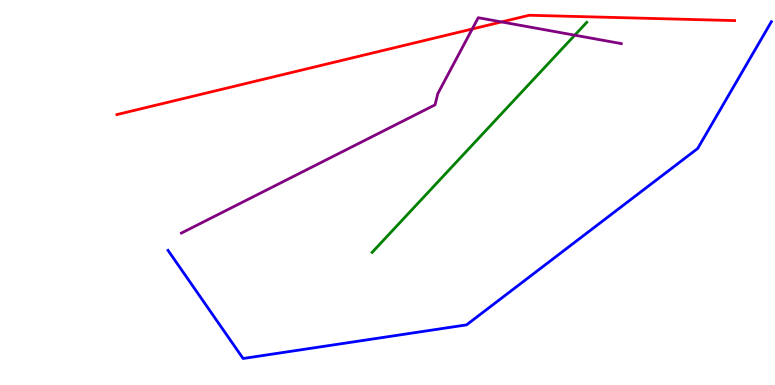[{'lines': ['blue', 'red'], 'intersections': []}, {'lines': ['green', 'red'], 'intersections': []}, {'lines': ['purple', 'red'], 'intersections': [{'x': 6.09, 'y': 9.25}, {'x': 6.47, 'y': 9.43}]}, {'lines': ['blue', 'green'], 'intersections': []}, {'lines': ['blue', 'purple'], 'intersections': []}, {'lines': ['green', 'purple'], 'intersections': [{'x': 7.42, 'y': 9.09}]}]